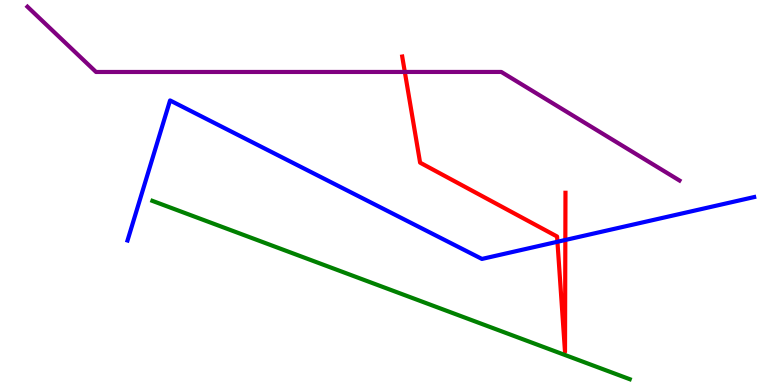[{'lines': ['blue', 'red'], 'intersections': [{'x': 7.19, 'y': 3.72}, {'x': 7.29, 'y': 3.77}]}, {'lines': ['green', 'red'], 'intersections': []}, {'lines': ['purple', 'red'], 'intersections': [{'x': 5.22, 'y': 8.13}]}, {'lines': ['blue', 'green'], 'intersections': []}, {'lines': ['blue', 'purple'], 'intersections': []}, {'lines': ['green', 'purple'], 'intersections': []}]